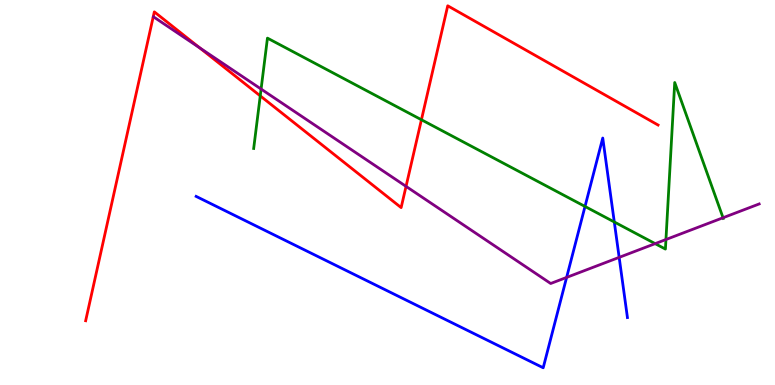[{'lines': ['blue', 'red'], 'intersections': []}, {'lines': ['green', 'red'], 'intersections': [{'x': 3.36, 'y': 7.51}, {'x': 5.44, 'y': 6.89}]}, {'lines': ['purple', 'red'], 'intersections': [{'x': 2.58, 'y': 8.76}, {'x': 5.24, 'y': 5.16}]}, {'lines': ['blue', 'green'], 'intersections': [{'x': 7.55, 'y': 4.64}, {'x': 7.93, 'y': 4.23}]}, {'lines': ['blue', 'purple'], 'intersections': [{'x': 7.31, 'y': 2.79}, {'x': 7.99, 'y': 3.32}]}, {'lines': ['green', 'purple'], 'intersections': [{'x': 3.37, 'y': 7.69}, {'x': 8.45, 'y': 3.67}, {'x': 8.59, 'y': 3.78}, {'x': 9.33, 'y': 4.34}]}]